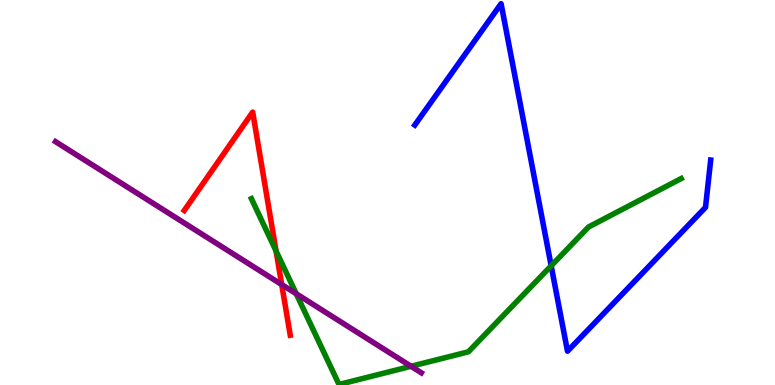[{'lines': ['blue', 'red'], 'intersections': []}, {'lines': ['green', 'red'], 'intersections': [{'x': 3.56, 'y': 3.48}]}, {'lines': ['purple', 'red'], 'intersections': [{'x': 3.64, 'y': 2.61}]}, {'lines': ['blue', 'green'], 'intersections': [{'x': 7.11, 'y': 3.1}]}, {'lines': ['blue', 'purple'], 'intersections': []}, {'lines': ['green', 'purple'], 'intersections': [{'x': 3.82, 'y': 2.37}, {'x': 5.3, 'y': 0.486}]}]